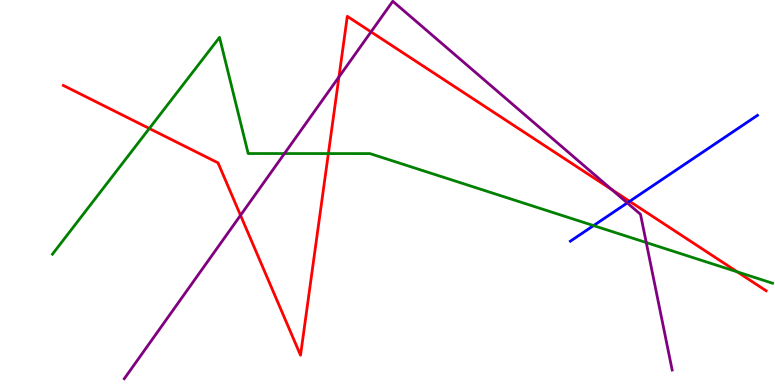[{'lines': ['blue', 'red'], 'intersections': [{'x': 8.12, 'y': 4.77}]}, {'lines': ['green', 'red'], 'intersections': [{'x': 1.93, 'y': 6.66}, {'x': 4.24, 'y': 6.01}, {'x': 9.51, 'y': 2.94}]}, {'lines': ['purple', 'red'], 'intersections': [{'x': 3.1, 'y': 4.41}, {'x': 4.37, 'y': 8.0}, {'x': 4.79, 'y': 9.17}, {'x': 7.9, 'y': 5.07}]}, {'lines': ['blue', 'green'], 'intersections': [{'x': 7.66, 'y': 4.14}]}, {'lines': ['blue', 'purple'], 'intersections': [{'x': 8.09, 'y': 4.73}]}, {'lines': ['green', 'purple'], 'intersections': [{'x': 3.67, 'y': 6.01}, {'x': 8.34, 'y': 3.7}]}]